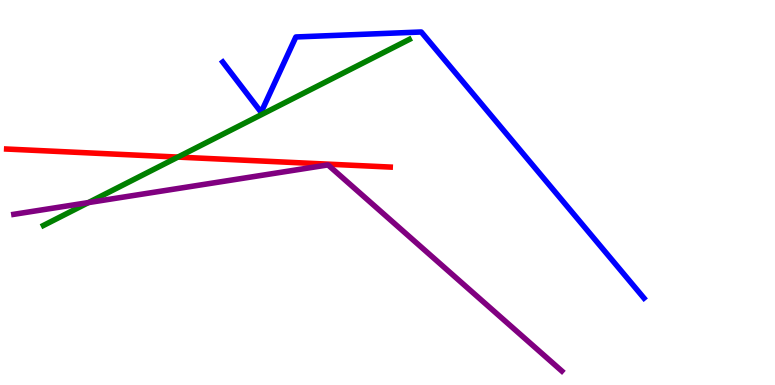[{'lines': ['blue', 'red'], 'intersections': []}, {'lines': ['green', 'red'], 'intersections': [{'x': 2.3, 'y': 5.92}]}, {'lines': ['purple', 'red'], 'intersections': []}, {'lines': ['blue', 'green'], 'intersections': []}, {'lines': ['blue', 'purple'], 'intersections': []}, {'lines': ['green', 'purple'], 'intersections': [{'x': 1.14, 'y': 4.74}]}]